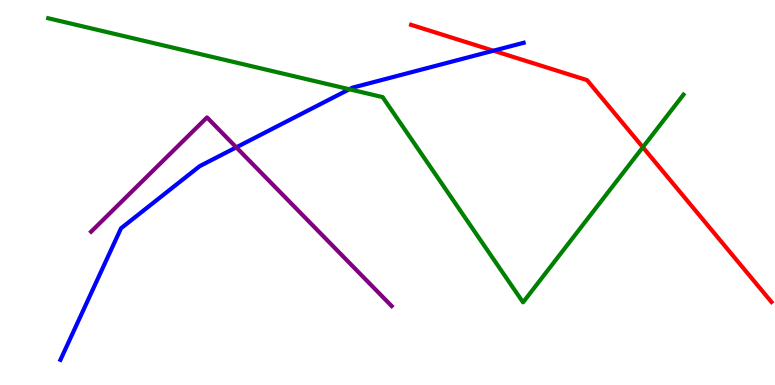[{'lines': ['blue', 'red'], 'intersections': [{'x': 6.37, 'y': 8.68}]}, {'lines': ['green', 'red'], 'intersections': [{'x': 8.29, 'y': 6.18}]}, {'lines': ['purple', 'red'], 'intersections': []}, {'lines': ['blue', 'green'], 'intersections': [{'x': 4.51, 'y': 7.68}]}, {'lines': ['blue', 'purple'], 'intersections': [{'x': 3.05, 'y': 6.17}]}, {'lines': ['green', 'purple'], 'intersections': []}]